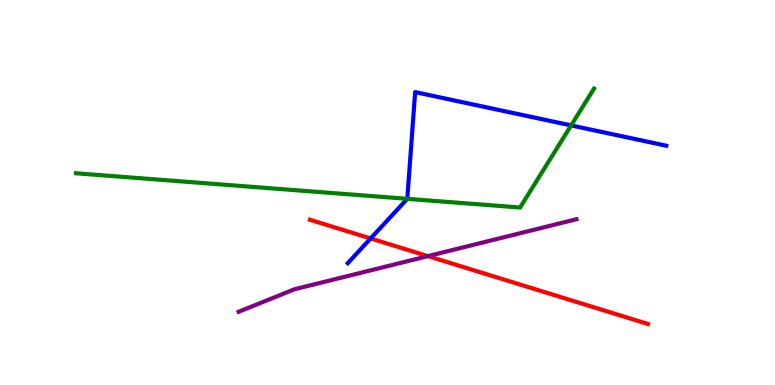[{'lines': ['blue', 'red'], 'intersections': [{'x': 4.78, 'y': 3.81}]}, {'lines': ['green', 'red'], 'intersections': []}, {'lines': ['purple', 'red'], 'intersections': [{'x': 5.52, 'y': 3.35}]}, {'lines': ['blue', 'green'], 'intersections': [{'x': 5.26, 'y': 4.84}, {'x': 7.37, 'y': 6.74}]}, {'lines': ['blue', 'purple'], 'intersections': []}, {'lines': ['green', 'purple'], 'intersections': []}]